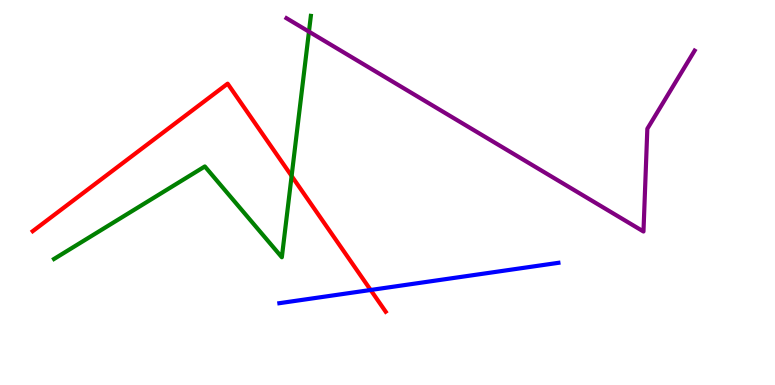[{'lines': ['blue', 'red'], 'intersections': [{'x': 4.78, 'y': 2.47}]}, {'lines': ['green', 'red'], 'intersections': [{'x': 3.76, 'y': 5.43}]}, {'lines': ['purple', 'red'], 'intersections': []}, {'lines': ['blue', 'green'], 'intersections': []}, {'lines': ['blue', 'purple'], 'intersections': []}, {'lines': ['green', 'purple'], 'intersections': [{'x': 3.99, 'y': 9.18}]}]